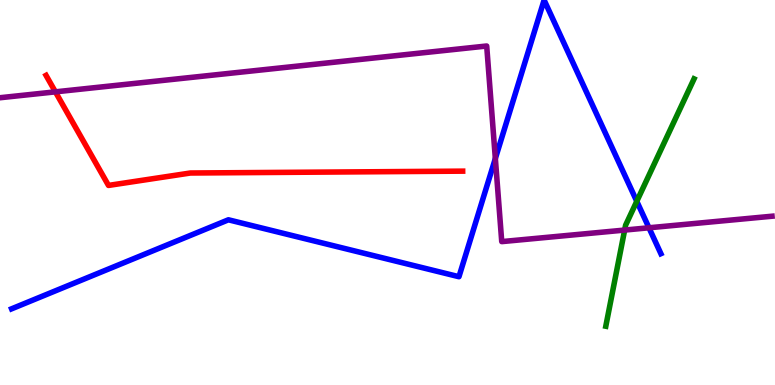[{'lines': ['blue', 'red'], 'intersections': []}, {'lines': ['green', 'red'], 'intersections': []}, {'lines': ['purple', 'red'], 'intersections': [{'x': 0.715, 'y': 7.61}]}, {'lines': ['blue', 'green'], 'intersections': [{'x': 8.22, 'y': 4.77}]}, {'lines': ['blue', 'purple'], 'intersections': [{'x': 6.39, 'y': 5.88}, {'x': 8.37, 'y': 4.08}]}, {'lines': ['green', 'purple'], 'intersections': [{'x': 8.06, 'y': 4.02}]}]